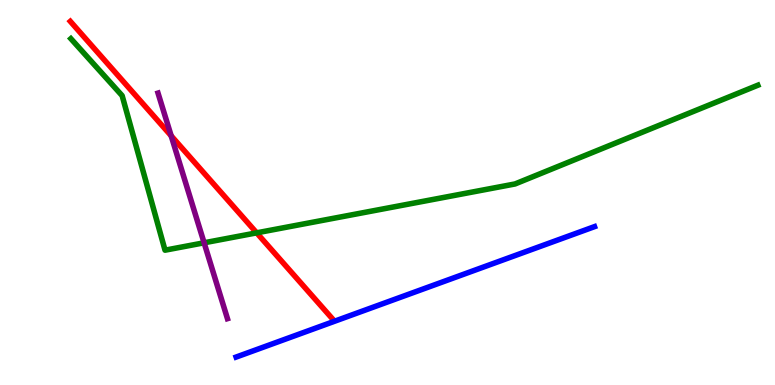[{'lines': ['blue', 'red'], 'intersections': []}, {'lines': ['green', 'red'], 'intersections': [{'x': 3.31, 'y': 3.95}]}, {'lines': ['purple', 'red'], 'intersections': [{'x': 2.21, 'y': 6.47}]}, {'lines': ['blue', 'green'], 'intersections': []}, {'lines': ['blue', 'purple'], 'intersections': []}, {'lines': ['green', 'purple'], 'intersections': [{'x': 2.63, 'y': 3.69}]}]